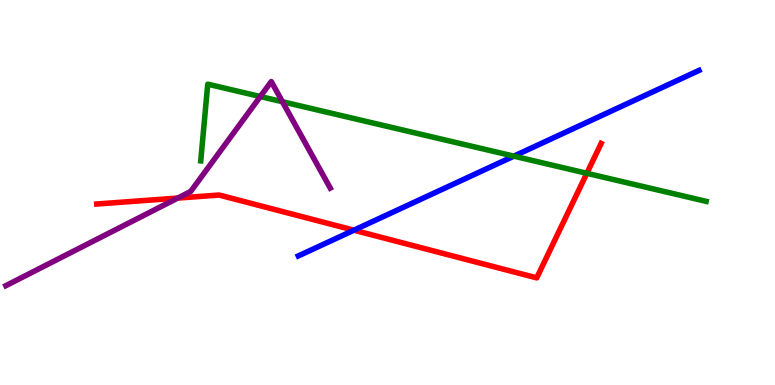[{'lines': ['blue', 'red'], 'intersections': [{'x': 4.57, 'y': 4.02}]}, {'lines': ['green', 'red'], 'intersections': [{'x': 7.57, 'y': 5.5}]}, {'lines': ['purple', 'red'], 'intersections': [{'x': 2.29, 'y': 4.86}]}, {'lines': ['blue', 'green'], 'intersections': [{'x': 6.63, 'y': 5.94}]}, {'lines': ['blue', 'purple'], 'intersections': []}, {'lines': ['green', 'purple'], 'intersections': [{'x': 3.36, 'y': 7.49}, {'x': 3.64, 'y': 7.36}]}]